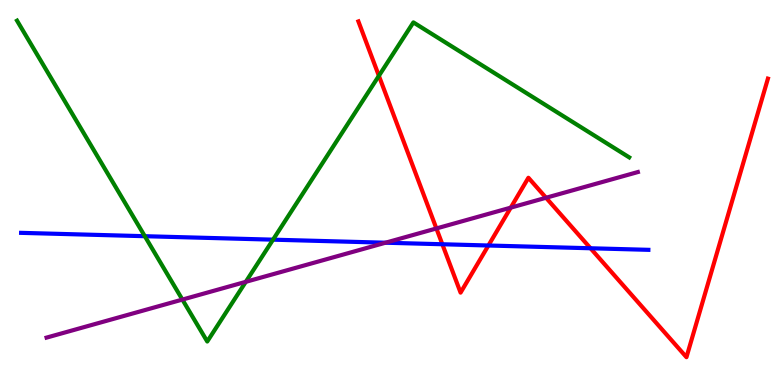[{'lines': ['blue', 'red'], 'intersections': [{'x': 5.71, 'y': 3.66}, {'x': 6.3, 'y': 3.62}, {'x': 7.62, 'y': 3.55}]}, {'lines': ['green', 'red'], 'intersections': [{'x': 4.89, 'y': 8.03}]}, {'lines': ['purple', 'red'], 'intersections': [{'x': 5.63, 'y': 4.07}, {'x': 6.59, 'y': 4.61}, {'x': 7.05, 'y': 4.86}]}, {'lines': ['blue', 'green'], 'intersections': [{'x': 1.87, 'y': 3.86}, {'x': 3.52, 'y': 3.77}]}, {'lines': ['blue', 'purple'], 'intersections': [{'x': 4.97, 'y': 3.7}]}, {'lines': ['green', 'purple'], 'intersections': [{'x': 2.35, 'y': 2.22}, {'x': 3.17, 'y': 2.68}]}]